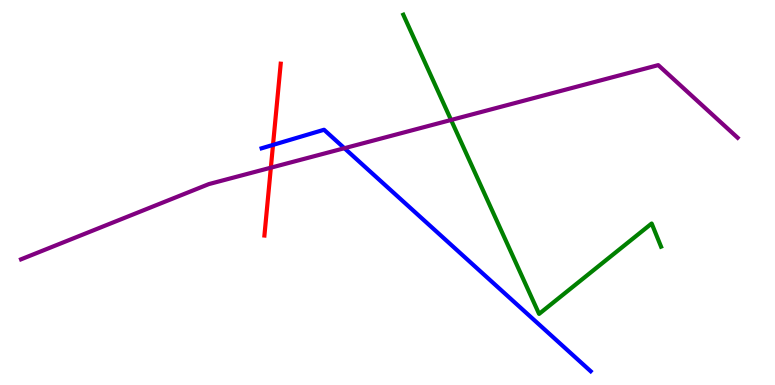[{'lines': ['blue', 'red'], 'intersections': [{'x': 3.52, 'y': 6.24}]}, {'lines': ['green', 'red'], 'intersections': []}, {'lines': ['purple', 'red'], 'intersections': [{'x': 3.49, 'y': 5.64}]}, {'lines': ['blue', 'green'], 'intersections': []}, {'lines': ['blue', 'purple'], 'intersections': [{'x': 4.44, 'y': 6.15}]}, {'lines': ['green', 'purple'], 'intersections': [{'x': 5.82, 'y': 6.88}]}]